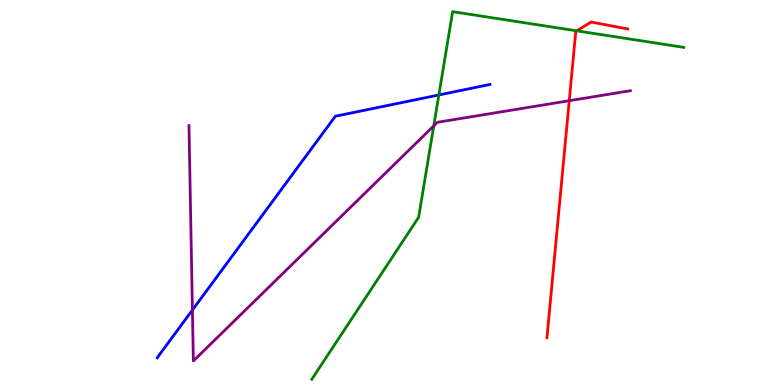[{'lines': ['blue', 'red'], 'intersections': []}, {'lines': ['green', 'red'], 'intersections': [{'x': 7.44, 'y': 9.2}]}, {'lines': ['purple', 'red'], 'intersections': [{'x': 7.35, 'y': 7.38}]}, {'lines': ['blue', 'green'], 'intersections': [{'x': 5.66, 'y': 7.53}]}, {'lines': ['blue', 'purple'], 'intersections': [{'x': 2.48, 'y': 1.95}]}, {'lines': ['green', 'purple'], 'intersections': [{'x': 5.6, 'y': 6.73}]}]